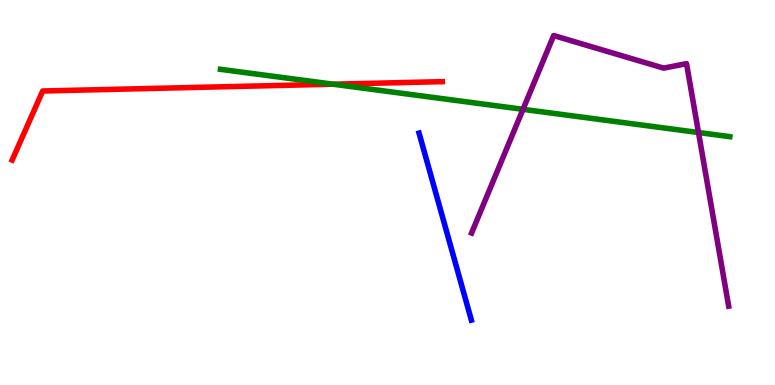[{'lines': ['blue', 'red'], 'intersections': []}, {'lines': ['green', 'red'], 'intersections': [{'x': 4.3, 'y': 7.81}]}, {'lines': ['purple', 'red'], 'intersections': []}, {'lines': ['blue', 'green'], 'intersections': []}, {'lines': ['blue', 'purple'], 'intersections': []}, {'lines': ['green', 'purple'], 'intersections': [{'x': 6.75, 'y': 7.16}, {'x': 9.01, 'y': 6.56}]}]